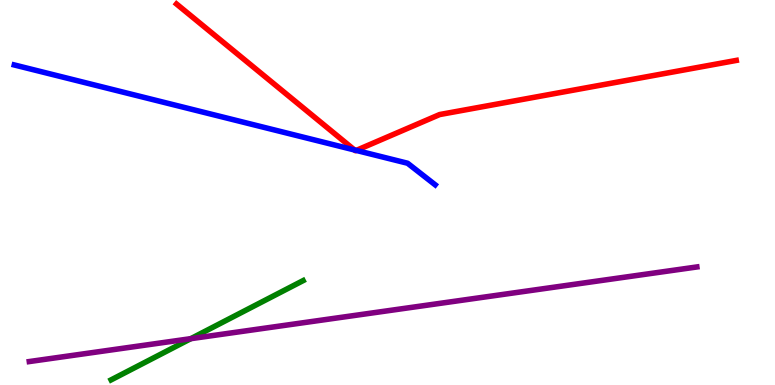[{'lines': ['blue', 'red'], 'intersections': [{'x': 4.57, 'y': 6.1}, {'x': 4.6, 'y': 6.09}]}, {'lines': ['green', 'red'], 'intersections': []}, {'lines': ['purple', 'red'], 'intersections': []}, {'lines': ['blue', 'green'], 'intersections': []}, {'lines': ['blue', 'purple'], 'intersections': []}, {'lines': ['green', 'purple'], 'intersections': [{'x': 2.46, 'y': 1.2}]}]